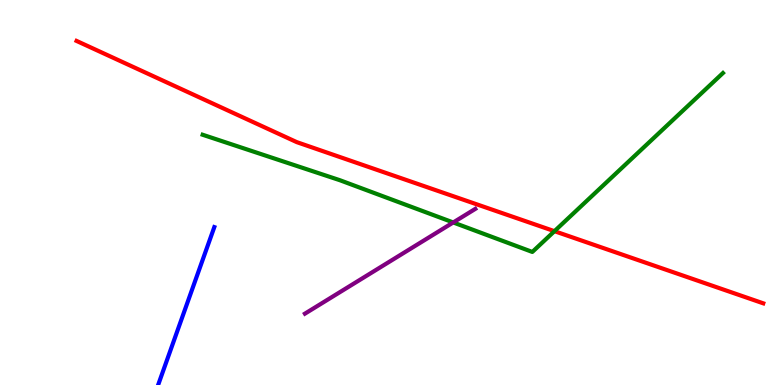[{'lines': ['blue', 'red'], 'intersections': []}, {'lines': ['green', 'red'], 'intersections': [{'x': 7.15, 'y': 4.0}]}, {'lines': ['purple', 'red'], 'intersections': []}, {'lines': ['blue', 'green'], 'intersections': []}, {'lines': ['blue', 'purple'], 'intersections': []}, {'lines': ['green', 'purple'], 'intersections': [{'x': 5.85, 'y': 4.22}]}]